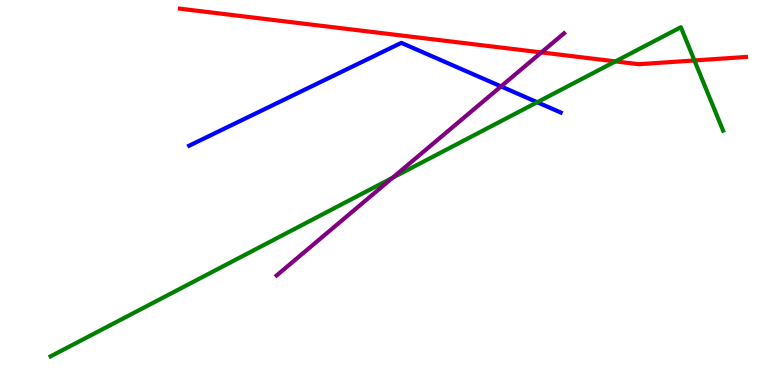[{'lines': ['blue', 'red'], 'intersections': []}, {'lines': ['green', 'red'], 'intersections': [{'x': 7.94, 'y': 8.41}, {'x': 8.96, 'y': 8.43}]}, {'lines': ['purple', 'red'], 'intersections': [{'x': 6.99, 'y': 8.64}]}, {'lines': ['blue', 'green'], 'intersections': [{'x': 6.93, 'y': 7.34}]}, {'lines': ['blue', 'purple'], 'intersections': [{'x': 6.46, 'y': 7.76}]}, {'lines': ['green', 'purple'], 'intersections': [{'x': 5.07, 'y': 5.38}]}]